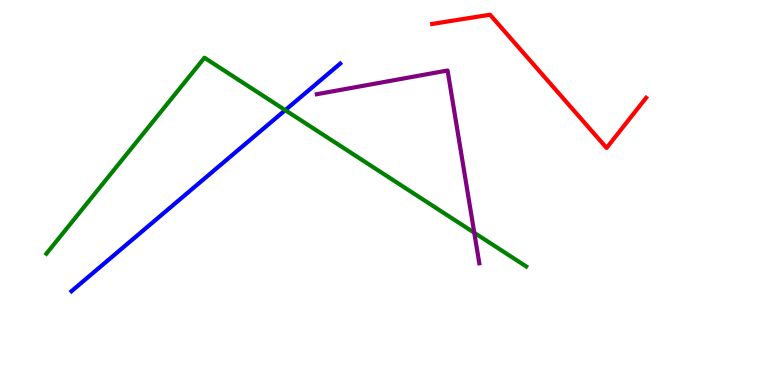[{'lines': ['blue', 'red'], 'intersections': []}, {'lines': ['green', 'red'], 'intersections': []}, {'lines': ['purple', 'red'], 'intersections': []}, {'lines': ['blue', 'green'], 'intersections': [{'x': 3.68, 'y': 7.14}]}, {'lines': ['blue', 'purple'], 'intersections': []}, {'lines': ['green', 'purple'], 'intersections': [{'x': 6.12, 'y': 3.95}]}]